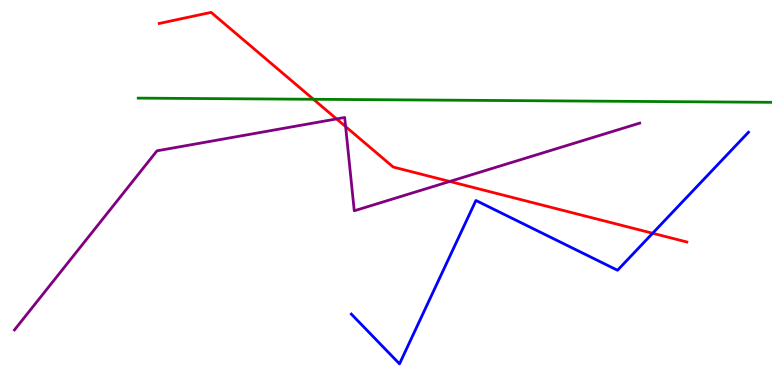[{'lines': ['blue', 'red'], 'intersections': [{'x': 8.42, 'y': 3.94}]}, {'lines': ['green', 'red'], 'intersections': [{'x': 4.04, 'y': 7.42}]}, {'lines': ['purple', 'red'], 'intersections': [{'x': 4.34, 'y': 6.91}, {'x': 4.46, 'y': 6.71}, {'x': 5.8, 'y': 5.29}]}, {'lines': ['blue', 'green'], 'intersections': []}, {'lines': ['blue', 'purple'], 'intersections': []}, {'lines': ['green', 'purple'], 'intersections': []}]